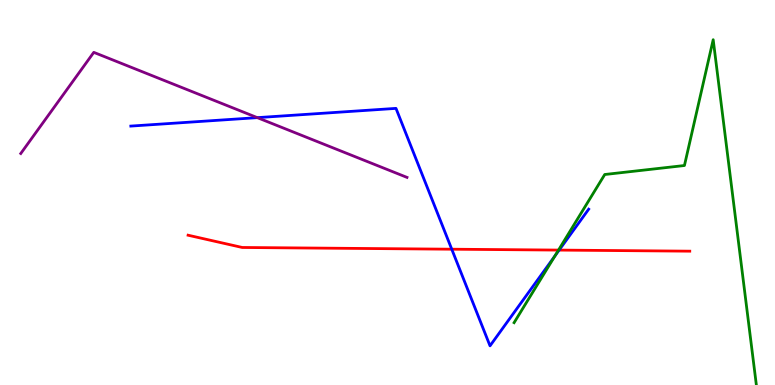[{'lines': ['blue', 'red'], 'intersections': [{'x': 5.83, 'y': 3.53}, {'x': 7.21, 'y': 3.5}]}, {'lines': ['green', 'red'], 'intersections': [{'x': 7.21, 'y': 3.5}]}, {'lines': ['purple', 'red'], 'intersections': []}, {'lines': ['blue', 'green'], 'intersections': [{'x': 7.16, 'y': 3.35}]}, {'lines': ['blue', 'purple'], 'intersections': [{'x': 3.32, 'y': 6.94}]}, {'lines': ['green', 'purple'], 'intersections': []}]